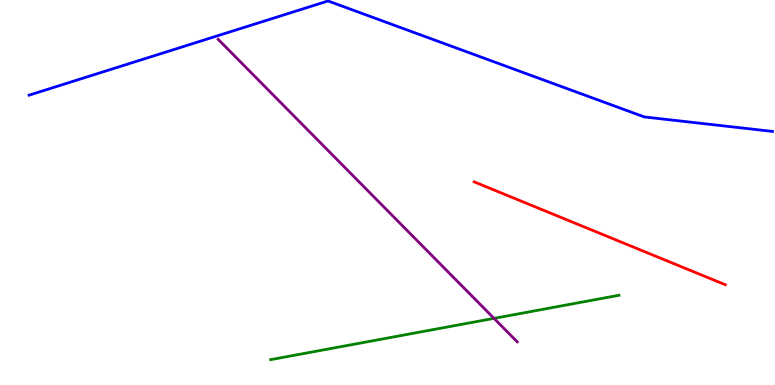[{'lines': ['blue', 'red'], 'intersections': []}, {'lines': ['green', 'red'], 'intersections': []}, {'lines': ['purple', 'red'], 'intersections': []}, {'lines': ['blue', 'green'], 'intersections': []}, {'lines': ['blue', 'purple'], 'intersections': []}, {'lines': ['green', 'purple'], 'intersections': [{'x': 6.37, 'y': 1.73}]}]